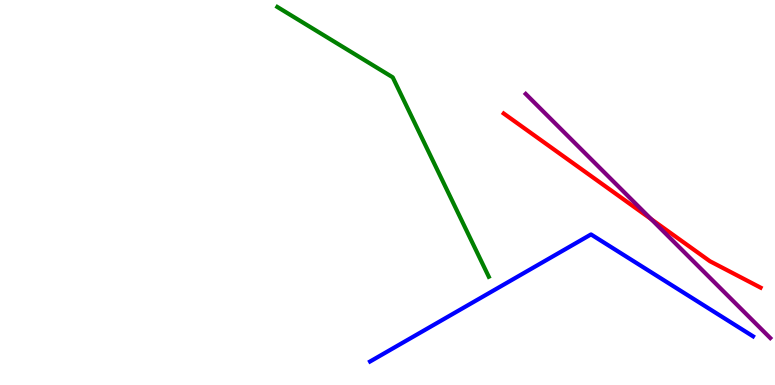[{'lines': ['blue', 'red'], 'intersections': []}, {'lines': ['green', 'red'], 'intersections': []}, {'lines': ['purple', 'red'], 'intersections': [{'x': 8.4, 'y': 4.31}]}, {'lines': ['blue', 'green'], 'intersections': []}, {'lines': ['blue', 'purple'], 'intersections': []}, {'lines': ['green', 'purple'], 'intersections': []}]